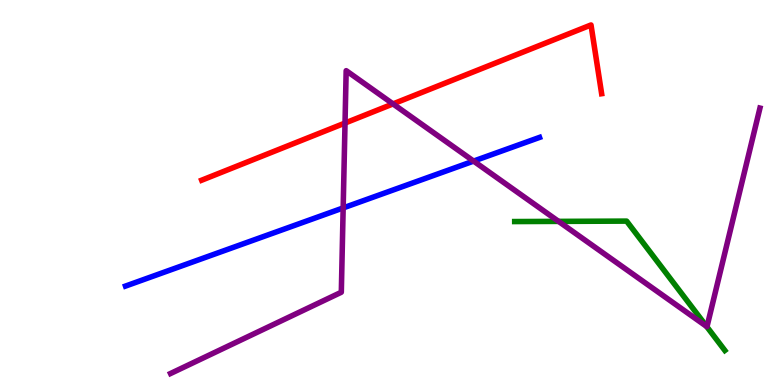[{'lines': ['blue', 'red'], 'intersections': []}, {'lines': ['green', 'red'], 'intersections': []}, {'lines': ['purple', 'red'], 'intersections': [{'x': 4.45, 'y': 6.8}, {'x': 5.07, 'y': 7.3}]}, {'lines': ['blue', 'green'], 'intersections': []}, {'lines': ['blue', 'purple'], 'intersections': [{'x': 4.43, 'y': 4.6}, {'x': 6.11, 'y': 5.82}]}, {'lines': ['green', 'purple'], 'intersections': [{'x': 7.21, 'y': 4.25}, {'x': 9.12, 'y': 1.52}]}]